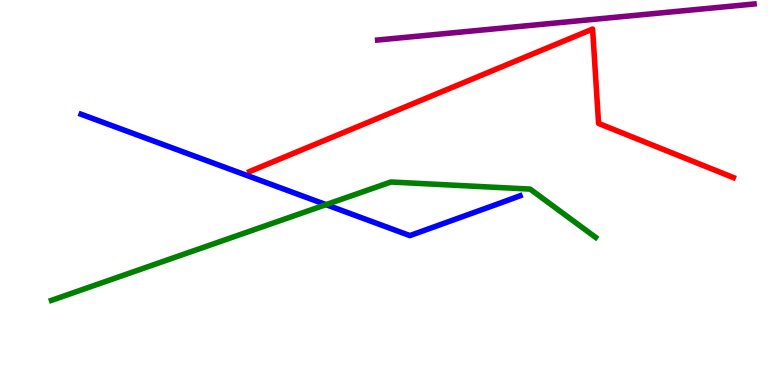[{'lines': ['blue', 'red'], 'intersections': []}, {'lines': ['green', 'red'], 'intersections': []}, {'lines': ['purple', 'red'], 'intersections': []}, {'lines': ['blue', 'green'], 'intersections': [{'x': 4.21, 'y': 4.68}]}, {'lines': ['blue', 'purple'], 'intersections': []}, {'lines': ['green', 'purple'], 'intersections': []}]